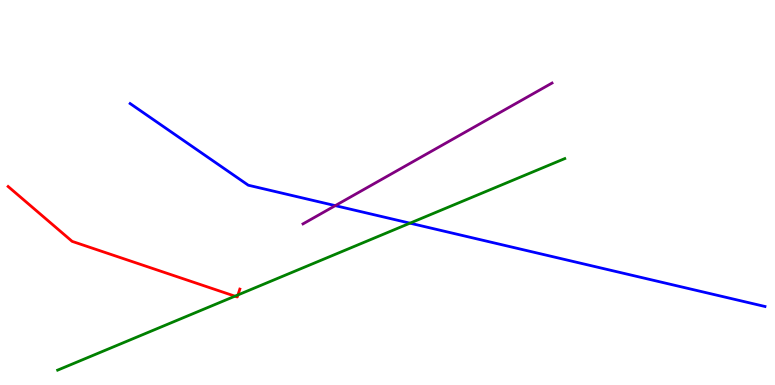[{'lines': ['blue', 'red'], 'intersections': []}, {'lines': ['green', 'red'], 'intersections': [{'x': 3.03, 'y': 2.31}, {'x': 3.07, 'y': 2.34}]}, {'lines': ['purple', 'red'], 'intersections': []}, {'lines': ['blue', 'green'], 'intersections': [{'x': 5.29, 'y': 4.2}]}, {'lines': ['blue', 'purple'], 'intersections': [{'x': 4.33, 'y': 4.66}]}, {'lines': ['green', 'purple'], 'intersections': []}]